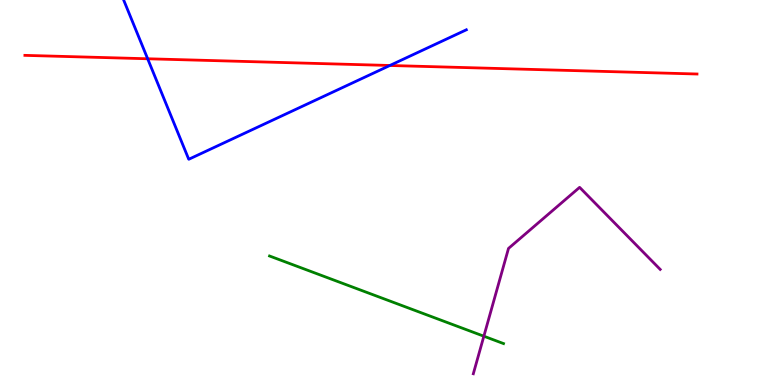[{'lines': ['blue', 'red'], 'intersections': [{'x': 1.91, 'y': 8.47}, {'x': 5.03, 'y': 8.3}]}, {'lines': ['green', 'red'], 'intersections': []}, {'lines': ['purple', 'red'], 'intersections': []}, {'lines': ['blue', 'green'], 'intersections': []}, {'lines': ['blue', 'purple'], 'intersections': []}, {'lines': ['green', 'purple'], 'intersections': [{'x': 6.24, 'y': 1.27}]}]